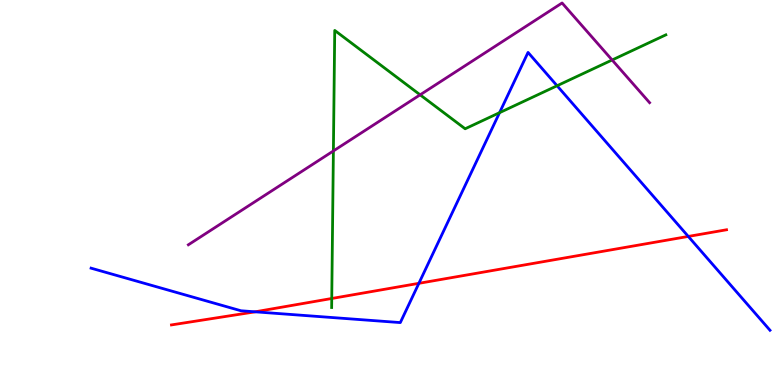[{'lines': ['blue', 'red'], 'intersections': [{'x': 3.29, 'y': 1.9}, {'x': 5.4, 'y': 2.64}, {'x': 8.88, 'y': 3.86}]}, {'lines': ['green', 'red'], 'intersections': [{'x': 4.28, 'y': 2.25}]}, {'lines': ['purple', 'red'], 'intersections': []}, {'lines': ['blue', 'green'], 'intersections': [{'x': 6.45, 'y': 7.07}, {'x': 7.19, 'y': 7.77}]}, {'lines': ['blue', 'purple'], 'intersections': []}, {'lines': ['green', 'purple'], 'intersections': [{'x': 4.3, 'y': 6.08}, {'x': 5.42, 'y': 7.54}, {'x': 7.9, 'y': 8.44}]}]